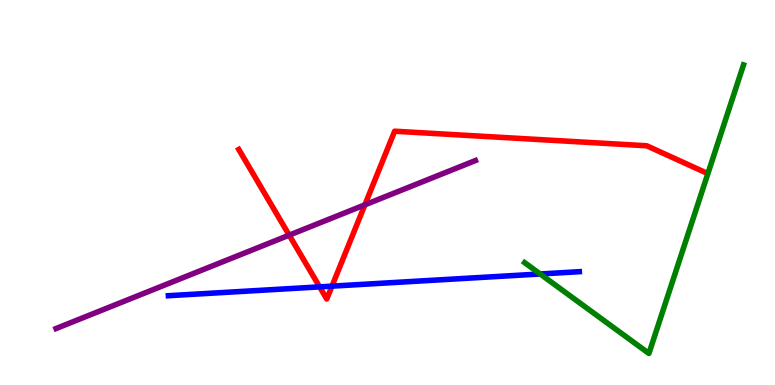[{'lines': ['blue', 'red'], 'intersections': [{'x': 4.12, 'y': 2.55}, {'x': 4.28, 'y': 2.57}]}, {'lines': ['green', 'red'], 'intersections': []}, {'lines': ['purple', 'red'], 'intersections': [{'x': 3.73, 'y': 3.89}, {'x': 4.71, 'y': 4.68}]}, {'lines': ['blue', 'green'], 'intersections': [{'x': 6.97, 'y': 2.88}]}, {'lines': ['blue', 'purple'], 'intersections': []}, {'lines': ['green', 'purple'], 'intersections': []}]